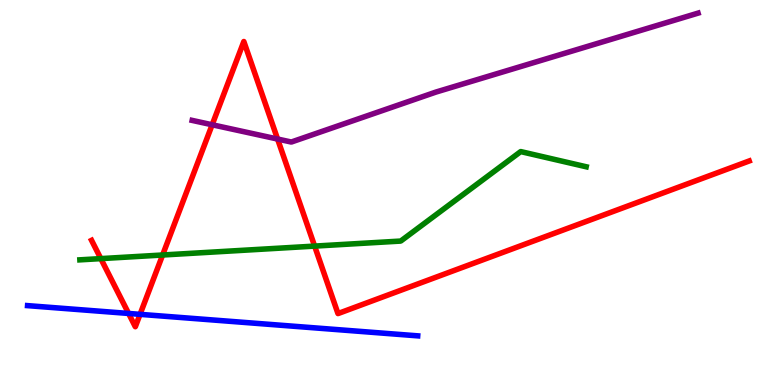[{'lines': ['blue', 'red'], 'intersections': [{'x': 1.66, 'y': 1.86}, {'x': 1.81, 'y': 1.84}]}, {'lines': ['green', 'red'], 'intersections': [{'x': 1.3, 'y': 3.28}, {'x': 2.1, 'y': 3.38}, {'x': 4.06, 'y': 3.61}]}, {'lines': ['purple', 'red'], 'intersections': [{'x': 2.74, 'y': 6.76}, {'x': 3.58, 'y': 6.39}]}, {'lines': ['blue', 'green'], 'intersections': []}, {'lines': ['blue', 'purple'], 'intersections': []}, {'lines': ['green', 'purple'], 'intersections': []}]